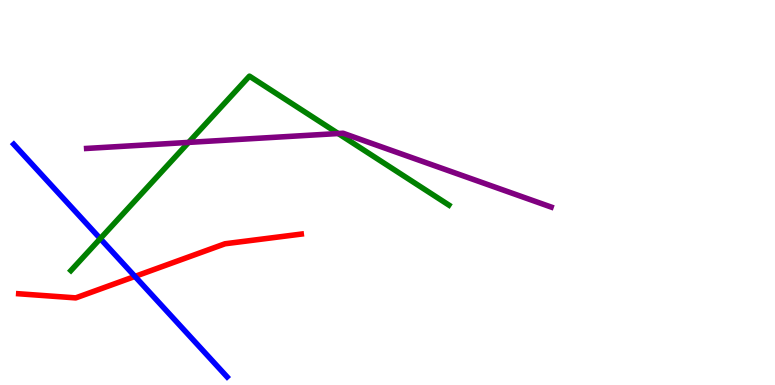[{'lines': ['blue', 'red'], 'intersections': [{'x': 1.74, 'y': 2.82}]}, {'lines': ['green', 'red'], 'intersections': []}, {'lines': ['purple', 'red'], 'intersections': []}, {'lines': ['blue', 'green'], 'intersections': [{'x': 1.29, 'y': 3.8}]}, {'lines': ['blue', 'purple'], 'intersections': []}, {'lines': ['green', 'purple'], 'intersections': [{'x': 2.43, 'y': 6.3}, {'x': 4.36, 'y': 6.53}]}]